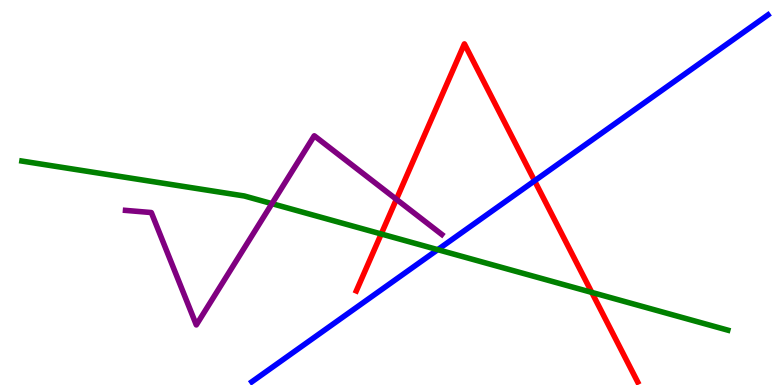[{'lines': ['blue', 'red'], 'intersections': [{'x': 6.9, 'y': 5.3}]}, {'lines': ['green', 'red'], 'intersections': [{'x': 4.92, 'y': 3.92}, {'x': 7.64, 'y': 2.41}]}, {'lines': ['purple', 'red'], 'intersections': [{'x': 5.11, 'y': 4.82}]}, {'lines': ['blue', 'green'], 'intersections': [{'x': 5.65, 'y': 3.52}]}, {'lines': ['blue', 'purple'], 'intersections': []}, {'lines': ['green', 'purple'], 'intersections': [{'x': 3.51, 'y': 4.71}]}]